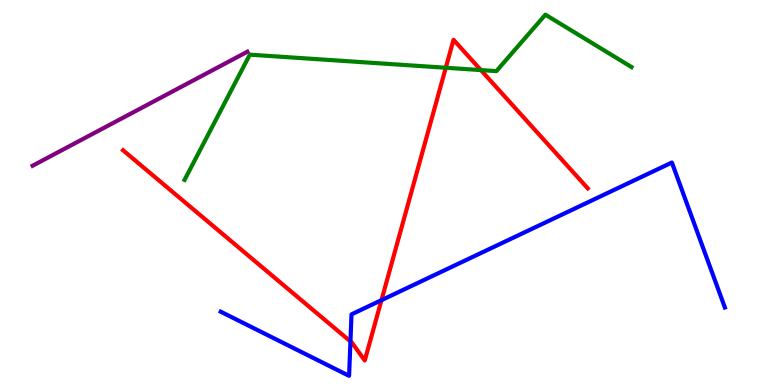[{'lines': ['blue', 'red'], 'intersections': [{'x': 4.52, 'y': 1.13}, {'x': 4.92, 'y': 2.2}]}, {'lines': ['green', 'red'], 'intersections': [{'x': 5.75, 'y': 8.24}, {'x': 6.21, 'y': 8.18}]}, {'lines': ['purple', 'red'], 'intersections': []}, {'lines': ['blue', 'green'], 'intersections': []}, {'lines': ['blue', 'purple'], 'intersections': []}, {'lines': ['green', 'purple'], 'intersections': []}]